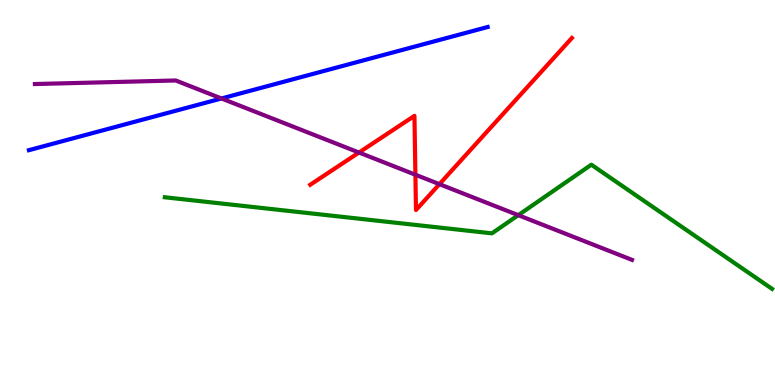[{'lines': ['blue', 'red'], 'intersections': []}, {'lines': ['green', 'red'], 'intersections': []}, {'lines': ['purple', 'red'], 'intersections': [{'x': 4.63, 'y': 6.04}, {'x': 5.36, 'y': 5.46}, {'x': 5.67, 'y': 5.22}]}, {'lines': ['blue', 'green'], 'intersections': []}, {'lines': ['blue', 'purple'], 'intersections': [{'x': 2.86, 'y': 7.44}]}, {'lines': ['green', 'purple'], 'intersections': [{'x': 6.69, 'y': 4.41}]}]